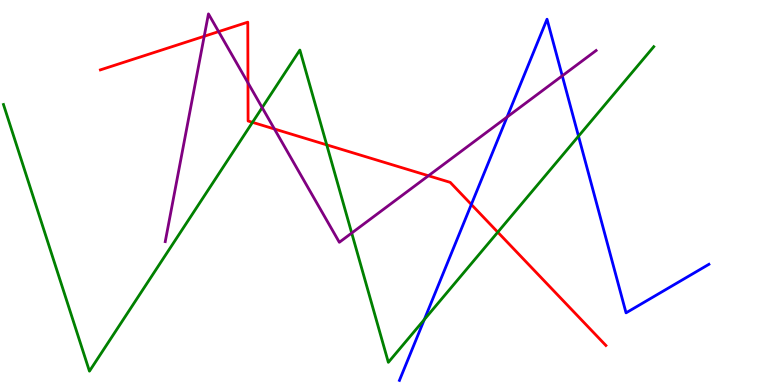[{'lines': ['blue', 'red'], 'intersections': [{'x': 6.08, 'y': 4.69}]}, {'lines': ['green', 'red'], 'intersections': [{'x': 3.26, 'y': 6.82}, {'x': 4.22, 'y': 6.24}, {'x': 6.42, 'y': 3.97}]}, {'lines': ['purple', 'red'], 'intersections': [{'x': 2.63, 'y': 9.06}, {'x': 2.82, 'y': 9.18}, {'x': 3.2, 'y': 7.85}, {'x': 3.54, 'y': 6.65}, {'x': 5.53, 'y': 5.44}]}, {'lines': ['blue', 'green'], 'intersections': [{'x': 5.47, 'y': 1.7}, {'x': 7.46, 'y': 6.46}]}, {'lines': ['blue', 'purple'], 'intersections': [{'x': 6.54, 'y': 6.96}, {'x': 7.25, 'y': 8.03}]}, {'lines': ['green', 'purple'], 'intersections': [{'x': 3.38, 'y': 7.21}, {'x': 4.54, 'y': 3.95}]}]